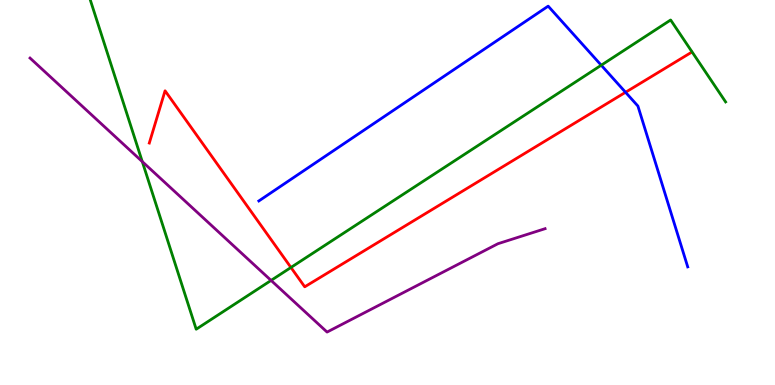[{'lines': ['blue', 'red'], 'intersections': [{'x': 8.07, 'y': 7.6}]}, {'lines': ['green', 'red'], 'intersections': [{'x': 3.75, 'y': 3.05}]}, {'lines': ['purple', 'red'], 'intersections': []}, {'lines': ['blue', 'green'], 'intersections': [{'x': 7.76, 'y': 8.31}]}, {'lines': ['blue', 'purple'], 'intersections': []}, {'lines': ['green', 'purple'], 'intersections': [{'x': 1.84, 'y': 5.8}, {'x': 3.5, 'y': 2.72}]}]